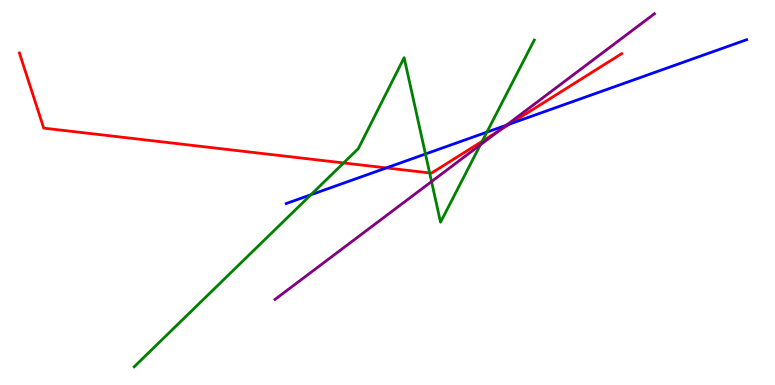[{'lines': ['blue', 'red'], 'intersections': [{'x': 4.99, 'y': 5.64}, {'x': 6.58, 'y': 6.78}]}, {'lines': ['green', 'red'], 'intersections': [{'x': 4.43, 'y': 5.77}, {'x': 5.54, 'y': 5.51}, {'x': 6.22, 'y': 6.33}]}, {'lines': ['purple', 'red'], 'intersections': [{'x': 6.45, 'y': 6.61}]}, {'lines': ['blue', 'green'], 'intersections': [{'x': 4.01, 'y': 4.94}, {'x': 5.49, 'y': 6.0}, {'x': 6.28, 'y': 6.57}]}, {'lines': ['blue', 'purple'], 'intersections': [{'x': 6.53, 'y': 6.75}]}, {'lines': ['green', 'purple'], 'intersections': [{'x': 5.57, 'y': 5.28}, {'x': 6.2, 'y': 6.24}]}]